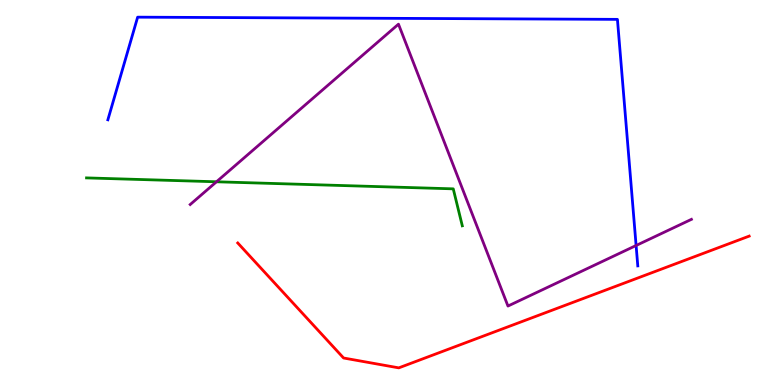[{'lines': ['blue', 'red'], 'intersections': []}, {'lines': ['green', 'red'], 'intersections': []}, {'lines': ['purple', 'red'], 'intersections': []}, {'lines': ['blue', 'green'], 'intersections': []}, {'lines': ['blue', 'purple'], 'intersections': [{'x': 8.21, 'y': 3.62}]}, {'lines': ['green', 'purple'], 'intersections': [{'x': 2.79, 'y': 5.28}]}]